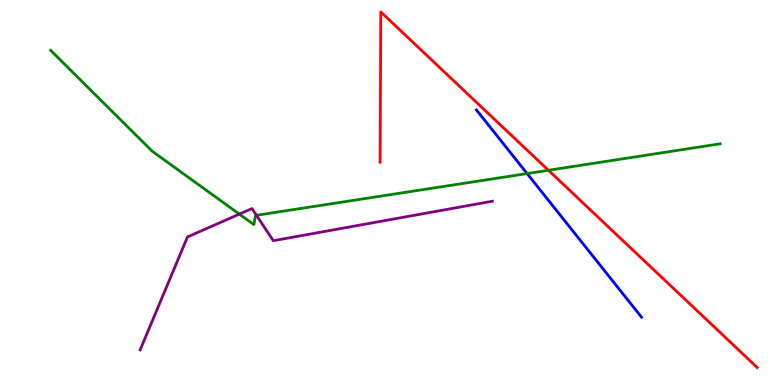[{'lines': ['blue', 'red'], 'intersections': []}, {'lines': ['green', 'red'], 'intersections': [{'x': 7.08, 'y': 5.58}]}, {'lines': ['purple', 'red'], 'intersections': []}, {'lines': ['blue', 'green'], 'intersections': [{'x': 6.8, 'y': 5.49}]}, {'lines': ['blue', 'purple'], 'intersections': []}, {'lines': ['green', 'purple'], 'intersections': [{'x': 3.09, 'y': 4.44}, {'x': 3.31, 'y': 4.41}]}]